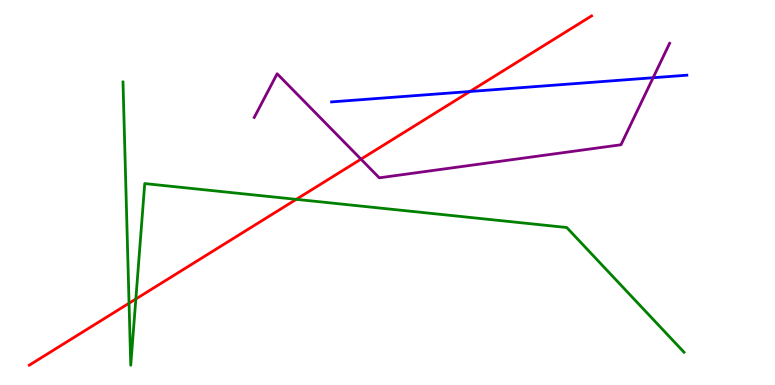[{'lines': ['blue', 'red'], 'intersections': [{'x': 6.06, 'y': 7.62}]}, {'lines': ['green', 'red'], 'intersections': [{'x': 1.67, 'y': 2.12}, {'x': 1.75, 'y': 2.23}, {'x': 3.82, 'y': 4.82}]}, {'lines': ['purple', 'red'], 'intersections': [{'x': 4.66, 'y': 5.87}]}, {'lines': ['blue', 'green'], 'intersections': []}, {'lines': ['blue', 'purple'], 'intersections': [{'x': 8.43, 'y': 7.98}]}, {'lines': ['green', 'purple'], 'intersections': []}]